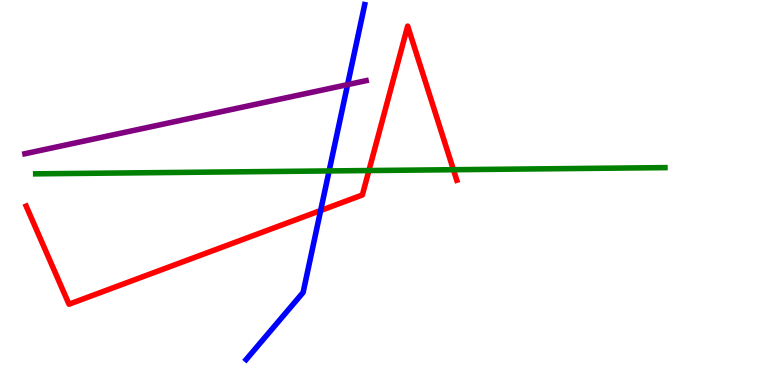[{'lines': ['blue', 'red'], 'intersections': [{'x': 4.14, 'y': 4.53}]}, {'lines': ['green', 'red'], 'intersections': [{'x': 4.76, 'y': 5.57}, {'x': 5.85, 'y': 5.59}]}, {'lines': ['purple', 'red'], 'intersections': []}, {'lines': ['blue', 'green'], 'intersections': [{'x': 4.25, 'y': 5.56}]}, {'lines': ['blue', 'purple'], 'intersections': [{'x': 4.48, 'y': 7.8}]}, {'lines': ['green', 'purple'], 'intersections': []}]